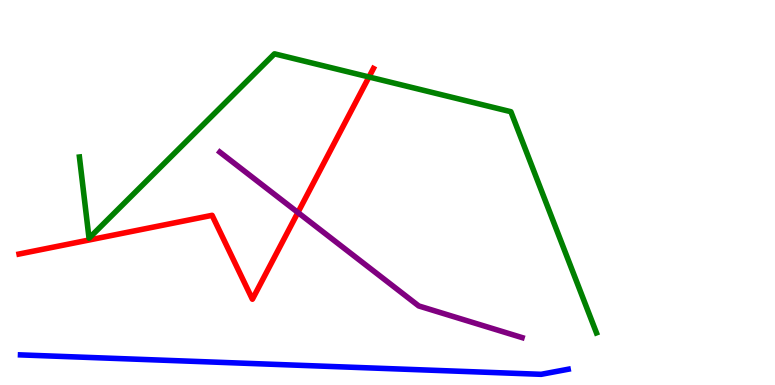[{'lines': ['blue', 'red'], 'intersections': []}, {'lines': ['green', 'red'], 'intersections': [{'x': 4.76, 'y': 8.0}]}, {'lines': ['purple', 'red'], 'intersections': [{'x': 3.84, 'y': 4.48}]}, {'lines': ['blue', 'green'], 'intersections': []}, {'lines': ['blue', 'purple'], 'intersections': []}, {'lines': ['green', 'purple'], 'intersections': []}]